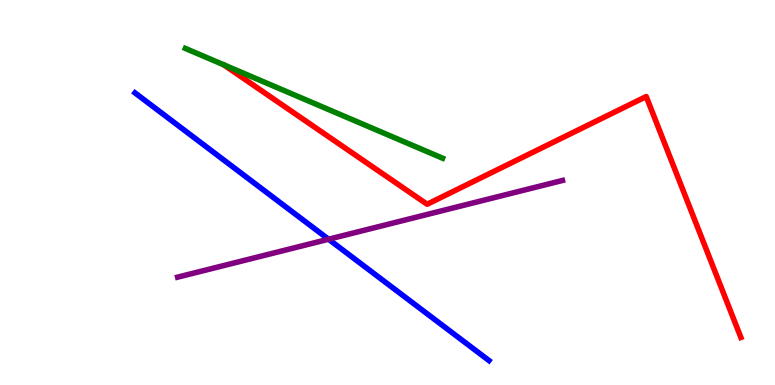[{'lines': ['blue', 'red'], 'intersections': []}, {'lines': ['green', 'red'], 'intersections': []}, {'lines': ['purple', 'red'], 'intersections': []}, {'lines': ['blue', 'green'], 'intersections': []}, {'lines': ['blue', 'purple'], 'intersections': [{'x': 4.24, 'y': 3.79}]}, {'lines': ['green', 'purple'], 'intersections': []}]